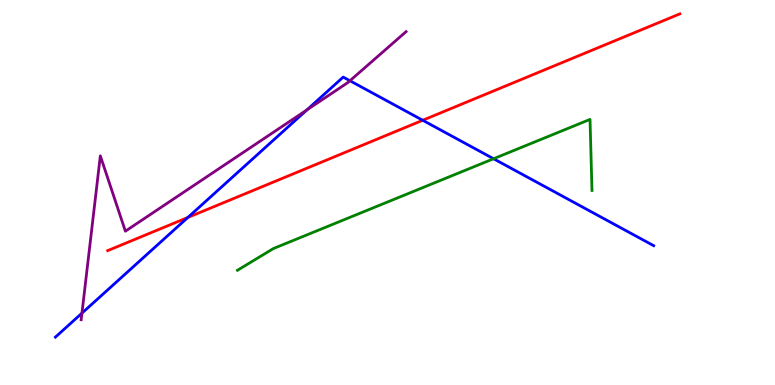[{'lines': ['blue', 'red'], 'intersections': [{'x': 2.42, 'y': 4.35}, {'x': 5.45, 'y': 6.88}]}, {'lines': ['green', 'red'], 'intersections': []}, {'lines': ['purple', 'red'], 'intersections': []}, {'lines': ['blue', 'green'], 'intersections': [{'x': 6.37, 'y': 5.88}]}, {'lines': ['blue', 'purple'], 'intersections': [{'x': 1.06, 'y': 1.87}, {'x': 3.96, 'y': 7.14}, {'x': 4.52, 'y': 7.9}]}, {'lines': ['green', 'purple'], 'intersections': []}]